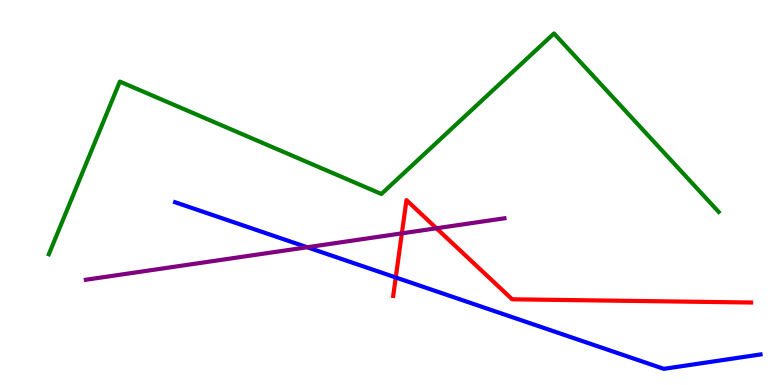[{'lines': ['blue', 'red'], 'intersections': [{'x': 5.11, 'y': 2.79}]}, {'lines': ['green', 'red'], 'intersections': []}, {'lines': ['purple', 'red'], 'intersections': [{'x': 5.19, 'y': 3.94}, {'x': 5.63, 'y': 4.07}]}, {'lines': ['blue', 'green'], 'intersections': []}, {'lines': ['blue', 'purple'], 'intersections': [{'x': 3.96, 'y': 3.58}]}, {'lines': ['green', 'purple'], 'intersections': []}]